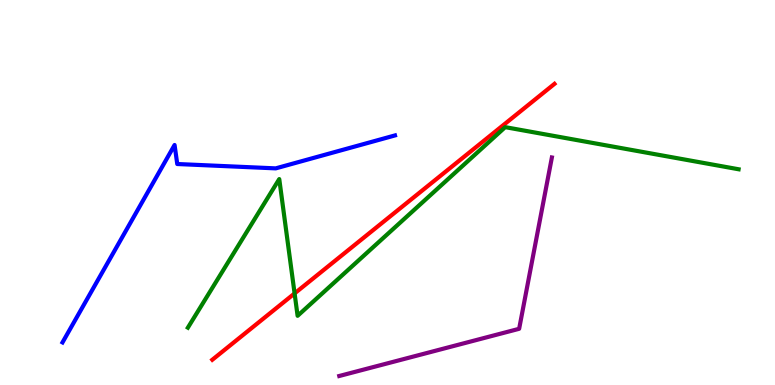[{'lines': ['blue', 'red'], 'intersections': []}, {'lines': ['green', 'red'], 'intersections': [{'x': 3.8, 'y': 2.38}]}, {'lines': ['purple', 'red'], 'intersections': []}, {'lines': ['blue', 'green'], 'intersections': []}, {'lines': ['blue', 'purple'], 'intersections': []}, {'lines': ['green', 'purple'], 'intersections': []}]